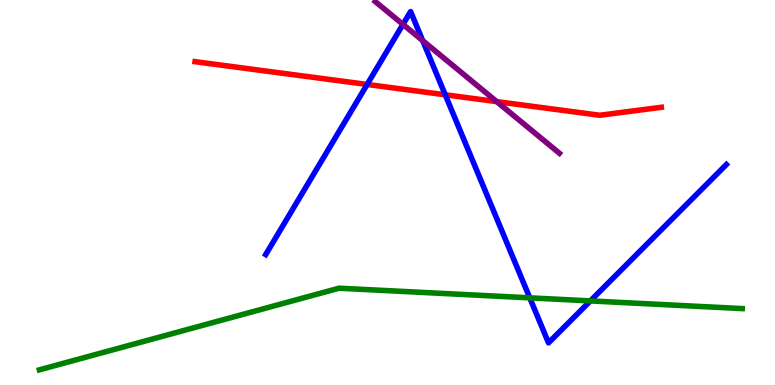[{'lines': ['blue', 'red'], 'intersections': [{'x': 4.74, 'y': 7.81}, {'x': 5.75, 'y': 7.54}]}, {'lines': ['green', 'red'], 'intersections': []}, {'lines': ['purple', 'red'], 'intersections': [{'x': 6.41, 'y': 7.36}]}, {'lines': ['blue', 'green'], 'intersections': [{'x': 6.84, 'y': 2.26}, {'x': 7.62, 'y': 2.18}]}, {'lines': ['blue', 'purple'], 'intersections': [{'x': 5.2, 'y': 9.37}, {'x': 5.45, 'y': 8.94}]}, {'lines': ['green', 'purple'], 'intersections': []}]